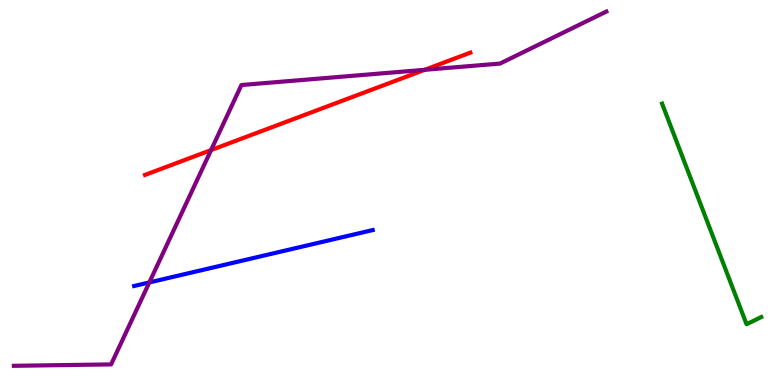[{'lines': ['blue', 'red'], 'intersections': []}, {'lines': ['green', 'red'], 'intersections': []}, {'lines': ['purple', 'red'], 'intersections': [{'x': 2.72, 'y': 6.1}, {'x': 5.48, 'y': 8.19}]}, {'lines': ['blue', 'green'], 'intersections': []}, {'lines': ['blue', 'purple'], 'intersections': [{'x': 1.93, 'y': 2.66}]}, {'lines': ['green', 'purple'], 'intersections': []}]